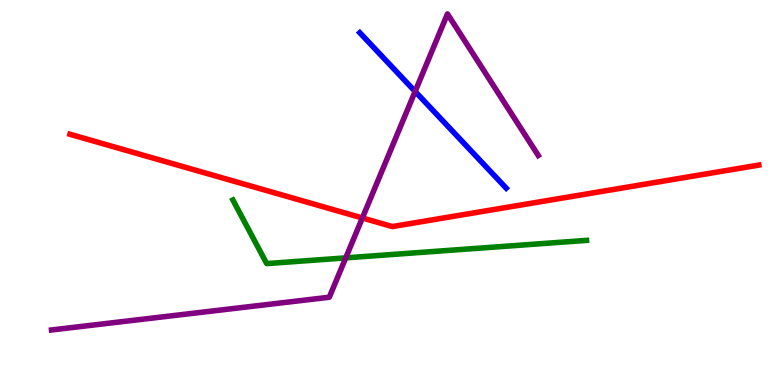[{'lines': ['blue', 'red'], 'intersections': []}, {'lines': ['green', 'red'], 'intersections': []}, {'lines': ['purple', 'red'], 'intersections': [{'x': 4.68, 'y': 4.34}]}, {'lines': ['blue', 'green'], 'intersections': []}, {'lines': ['blue', 'purple'], 'intersections': [{'x': 5.36, 'y': 7.62}]}, {'lines': ['green', 'purple'], 'intersections': [{'x': 4.46, 'y': 3.3}]}]